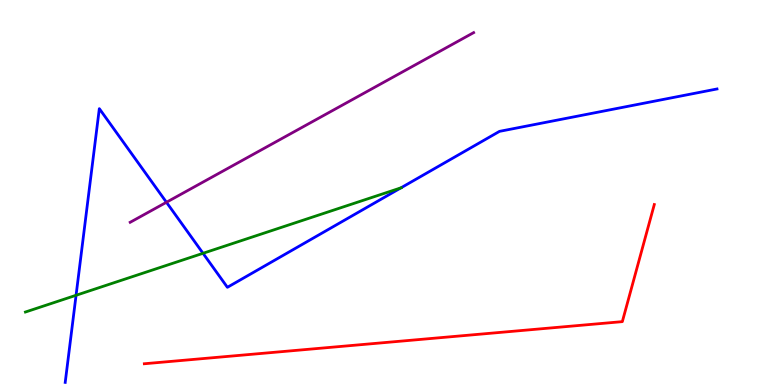[{'lines': ['blue', 'red'], 'intersections': []}, {'lines': ['green', 'red'], 'intersections': []}, {'lines': ['purple', 'red'], 'intersections': []}, {'lines': ['blue', 'green'], 'intersections': [{'x': 0.982, 'y': 2.33}, {'x': 2.62, 'y': 3.42}, {'x': 5.17, 'y': 5.12}]}, {'lines': ['blue', 'purple'], 'intersections': [{'x': 2.15, 'y': 4.75}]}, {'lines': ['green', 'purple'], 'intersections': []}]